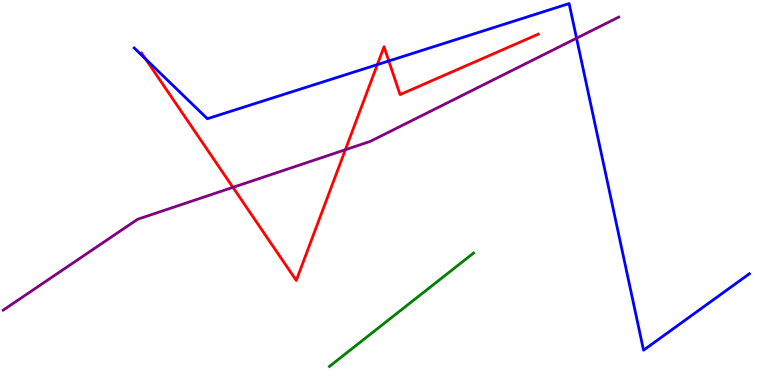[{'lines': ['blue', 'red'], 'intersections': [{'x': 1.88, 'y': 8.47}, {'x': 4.87, 'y': 8.32}, {'x': 5.02, 'y': 8.42}]}, {'lines': ['green', 'red'], 'intersections': []}, {'lines': ['purple', 'red'], 'intersections': [{'x': 3.01, 'y': 5.13}, {'x': 4.46, 'y': 6.11}]}, {'lines': ['blue', 'green'], 'intersections': []}, {'lines': ['blue', 'purple'], 'intersections': [{'x': 7.44, 'y': 9.01}]}, {'lines': ['green', 'purple'], 'intersections': []}]